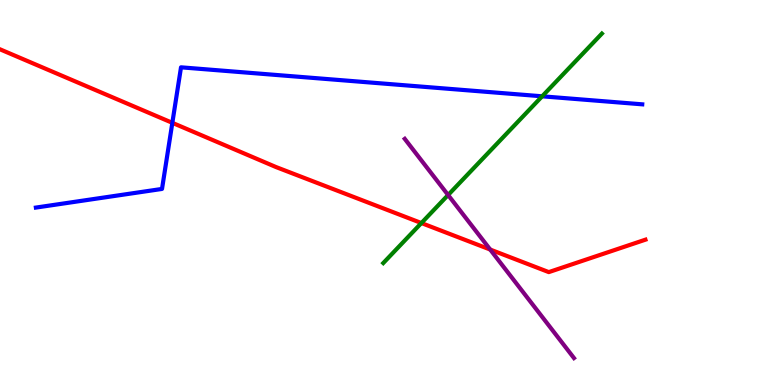[{'lines': ['blue', 'red'], 'intersections': [{'x': 2.22, 'y': 6.81}]}, {'lines': ['green', 'red'], 'intersections': [{'x': 5.44, 'y': 4.21}]}, {'lines': ['purple', 'red'], 'intersections': [{'x': 6.33, 'y': 3.52}]}, {'lines': ['blue', 'green'], 'intersections': [{'x': 7.0, 'y': 7.5}]}, {'lines': ['blue', 'purple'], 'intersections': []}, {'lines': ['green', 'purple'], 'intersections': [{'x': 5.78, 'y': 4.93}]}]